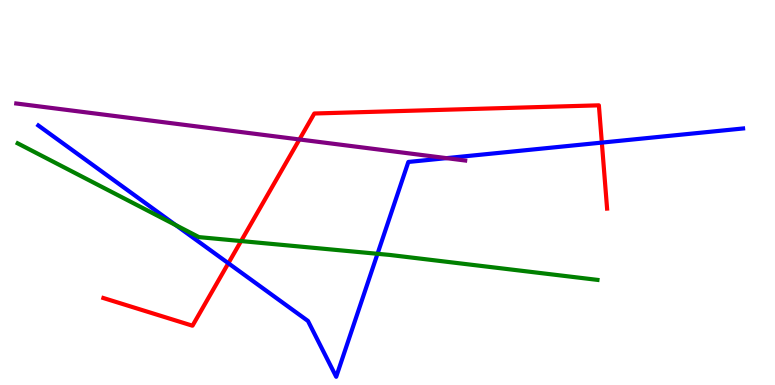[{'lines': ['blue', 'red'], 'intersections': [{'x': 2.95, 'y': 3.16}, {'x': 7.77, 'y': 6.3}]}, {'lines': ['green', 'red'], 'intersections': [{'x': 3.11, 'y': 3.74}]}, {'lines': ['purple', 'red'], 'intersections': [{'x': 3.86, 'y': 6.38}]}, {'lines': ['blue', 'green'], 'intersections': [{'x': 2.27, 'y': 4.15}, {'x': 4.87, 'y': 3.41}]}, {'lines': ['blue', 'purple'], 'intersections': [{'x': 5.76, 'y': 5.89}]}, {'lines': ['green', 'purple'], 'intersections': []}]